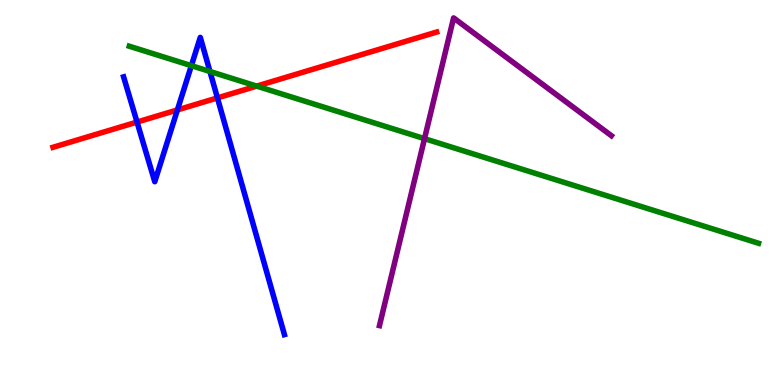[{'lines': ['blue', 'red'], 'intersections': [{'x': 1.77, 'y': 6.83}, {'x': 2.29, 'y': 7.14}, {'x': 2.81, 'y': 7.46}]}, {'lines': ['green', 'red'], 'intersections': [{'x': 3.31, 'y': 7.76}]}, {'lines': ['purple', 'red'], 'intersections': []}, {'lines': ['blue', 'green'], 'intersections': [{'x': 2.47, 'y': 8.29}, {'x': 2.71, 'y': 8.14}]}, {'lines': ['blue', 'purple'], 'intersections': []}, {'lines': ['green', 'purple'], 'intersections': [{'x': 5.48, 'y': 6.4}]}]